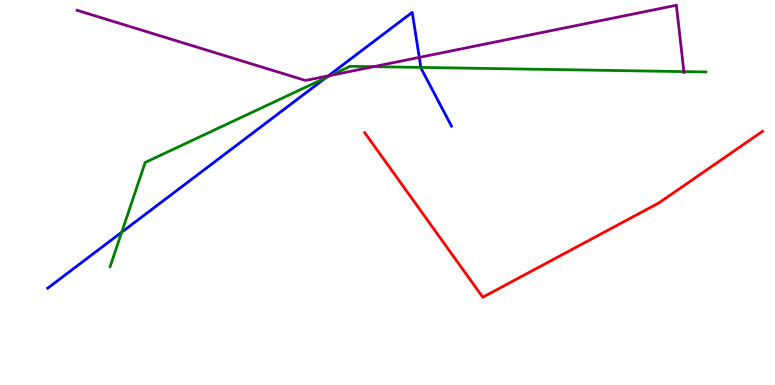[{'lines': ['blue', 'red'], 'intersections': []}, {'lines': ['green', 'red'], 'intersections': []}, {'lines': ['purple', 'red'], 'intersections': []}, {'lines': ['blue', 'green'], 'intersections': [{'x': 1.57, 'y': 3.97}, {'x': 4.2, 'y': 7.98}, {'x': 5.43, 'y': 8.25}]}, {'lines': ['blue', 'purple'], 'intersections': [{'x': 4.24, 'y': 8.03}, {'x': 5.41, 'y': 8.51}]}, {'lines': ['green', 'purple'], 'intersections': [{'x': 4.27, 'y': 8.04}, {'x': 4.82, 'y': 8.27}, {'x': 8.82, 'y': 8.14}]}]